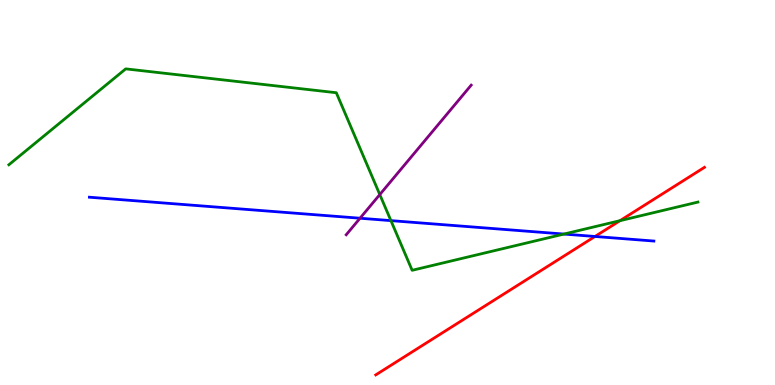[{'lines': ['blue', 'red'], 'intersections': [{'x': 7.68, 'y': 3.86}]}, {'lines': ['green', 'red'], 'intersections': [{'x': 8.0, 'y': 4.27}]}, {'lines': ['purple', 'red'], 'intersections': []}, {'lines': ['blue', 'green'], 'intersections': [{'x': 5.04, 'y': 4.27}, {'x': 7.28, 'y': 3.92}]}, {'lines': ['blue', 'purple'], 'intersections': [{'x': 4.65, 'y': 4.33}]}, {'lines': ['green', 'purple'], 'intersections': [{'x': 4.9, 'y': 4.95}]}]